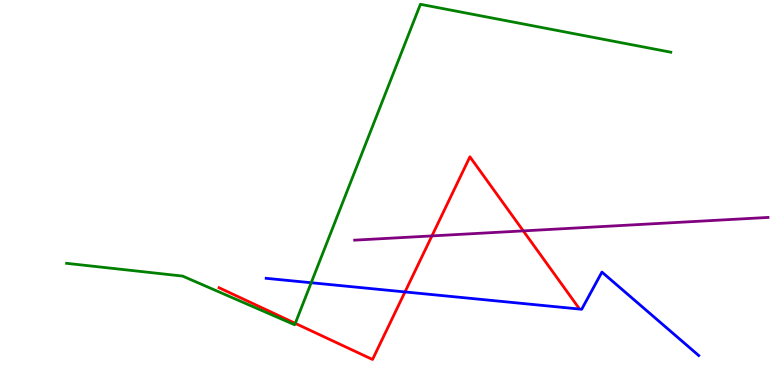[{'lines': ['blue', 'red'], 'intersections': [{'x': 5.23, 'y': 2.42}]}, {'lines': ['green', 'red'], 'intersections': [{'x': 3.81, 'y': 1.6}]}, {'lines': ['purple', 'red'], 'intersections': [{'x': 5.57, 'y': 3.87}, {'x': 6.75, 'y': 4.0}]}, {'lines': ['blue', 'green'], 'intersections': [{'x': 4.02, 'y': 2.66}]}, {'lines': ['blue', 'purple'], 'intersections': []}, {'lines': ['green', 'purple'], 'intersections': []}]